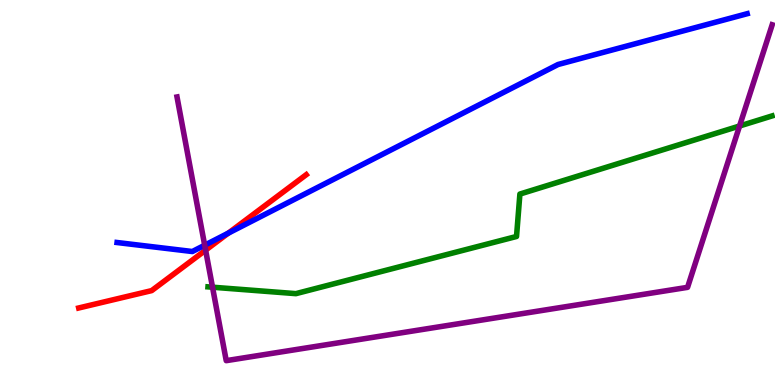[{'lines': ['blue', 'red'], 'intersections': [{'x': 2.95, 'y': 3.95}]}, {'lines': ['green', 'red'], 'intersections': []}, {'lines': ['purple', 'red'], 'intersections': [{'x': 2.65, 'y': 3.5}]}, {'lines': ['blue', 'green'], 'intersections': []}, {'lines': ['blue', 'purple'], 'intersections': [{'x': 2.64, 'y': 3.63}]}, {'lines': ['green', 'purple'], 'intersections': [{'x': 2.74, 'y': 2.54}, {'x': 9.54, 'y': 6.73}]}]